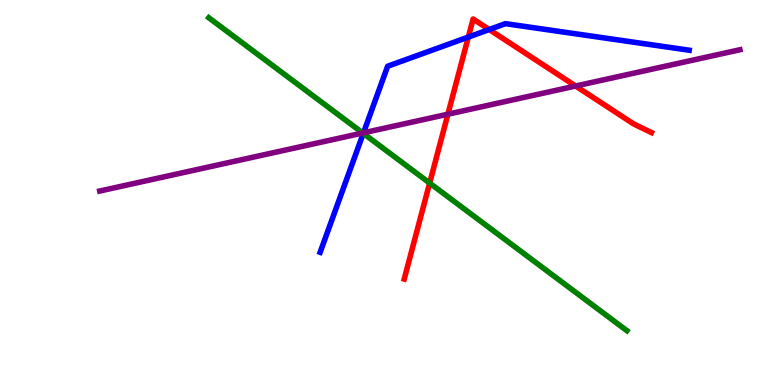[{'lines': ['blue', 'red'], 'intersections': [{'x': 6.04, 'y': 9.04}, {'x': 6.31, 'y': 9.23}]}, {'lines': ['green', 'red'], 'intersections': [{'x': 5.54, 'y': 5.25}]}, {'lines': ['purple', 'red'], 'intersections': [{'x': 5.78, 'y': 7.03}, {'x': 7.43, 'y': 7.77}]}, {'lines': ['blue', 'green'], 'intersections': [{'x': 4.69, 'y': 6.54}]}, {'lines': ['blue', 'purple'], 'intersections': [{'x': 4.69, 'y': 6.55}]}, {'lines': ['green', 'purple'], 'intersections': [{'x': 4.68, 'y': 6.55}]}]